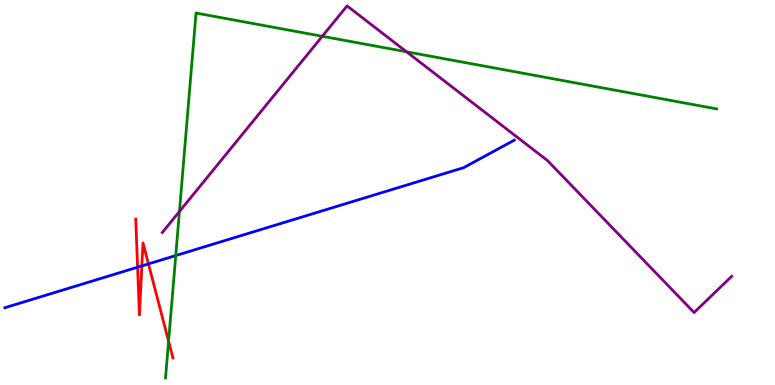[{'lines': ['blue', 'red'], 'intersections': [{'x': 1.78, 'y': 3.06}, {'x': 1.83, 'y': 3.09}, {'x': 1.92, 'y': 3.15}]}, {'lines': ['green', 'red'], 'intersections': [{'x': 2.18, 'y': 1.14}]}, {'lines': ['purple', 'red'], 'intersections': []}, {'lines': ['blue', 'green'], 'intersections': [{'x': 2.27, 'y': 3.36}]}, {'lines': ['blue', 'purple'], 'intersections': []}, {'lines': ['green', 'purple'], 'intersections': [{'x': 2.32, 'y': 4.51}, {'x': 4.16, 'y': 9.06}, {'x': 5.25, 'y': 8.65}]}]